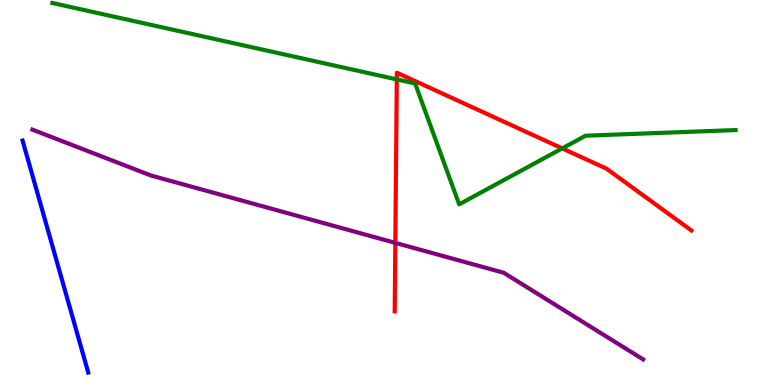[{'lines': ['blue', 'red'], 'intersections': []}, {'lines': ['green', 'red'], 'intersections': [{'x': 5.12, 'y': 7.94}, {'x': 7.25, 'y': 6.15}]}, {'lines': ['purple', 'red'], 'intersections': [{'x': 5.1, 'y': 3.69}]}, {'lines': ['blue', 'green'], 'intersections': []}, {'lines': ['blue', 'purple'], 'intersections': []}, {'lines': ['green', 'purple'], 'intersections': []}]